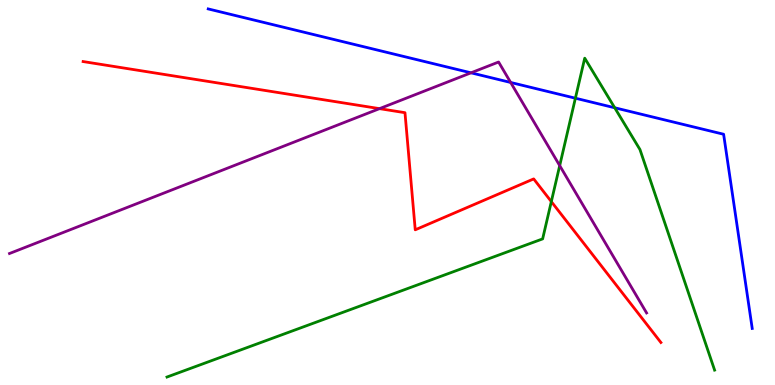[{'lines': ['blue', 'red'], 'intersections': []}, {'lines': ['green', 'red'], 'intersections': [{'x': 7.11, 'y': 4.76}]}, {'lines': ['purple', 'red'], 'intersections': [{'x': 4.9, 'y': 7.18}]}, {'lines': ['blue', 'green'], 'intersections': [{'x': 7.42, 'y': 7.45}, {'x': 7.93, 'y': 7.2}]}, {'lines': ['blue', 'purple'], 'intersections': [{'x': 6.08, 'y': 8.11}, {'x': 6.59, 'y': 7.86}]}, {'lines': ['green', 'purple'], 'intersections': [{'x': 7.22, 'y': 5.7}]}]